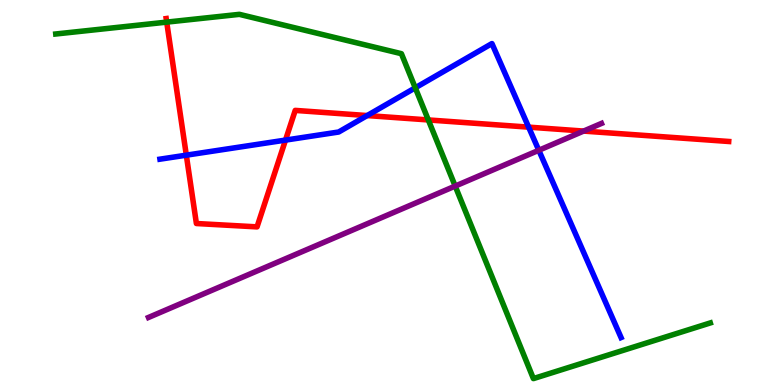[{'lines': ['blue', 'red'], 'intersections': [{'x': 2.4, 'y': 5.97}, {'x': 3.68, 'y': 6.36}, {'x': 4.74, 'y': 7.0}, {'x': 6.82, 'y': 6.7}]}, {'lines': ['green', 'red'], 'intersections': [{'x': 2.15, 'y': 9.43}, {'x': 5.53, 'y': 6.88}]}, {'lines': ['purple', 'red'], 'intersections': [{'x': 7.53, 'y': 6.6}]}, {'lines': ['blue', 'green'], 'intersections': [{'x': 5.36, 'y': 7.72}]}, {'lines': ['blue', 'purple'], 'intersections': [{'x': 6.95, 'y': 6.1}]}, {'lines': ['green', 'purple'], 'intersections': [{'x': 5.87, 'y': 5.17}]}]